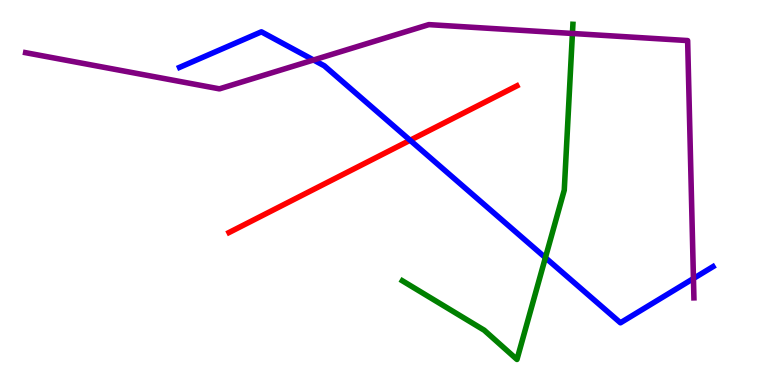[{'lines': ['blue', 'red'], 'intersections': [{'x': 5.29, 'y': 6.36}]}, {'lines': ['green', 'red'], 'intersections': []}, {'lines': ['purple', 'red'], 'intersections': []}, {'lines': ['blue', 'green'], 'intersections': [{'x': 7.04, 'y': 3.31}]}, {'lines': ['blue', 'purple'], 'intersections': [{'x': 4.05, 'y': 8.44}, {'x': 8.95, 'y': 2.77}]}, {'lines': ['green', 'purple'], 'intersections': [{'x': 7.39, 'y': 9.13}]}]